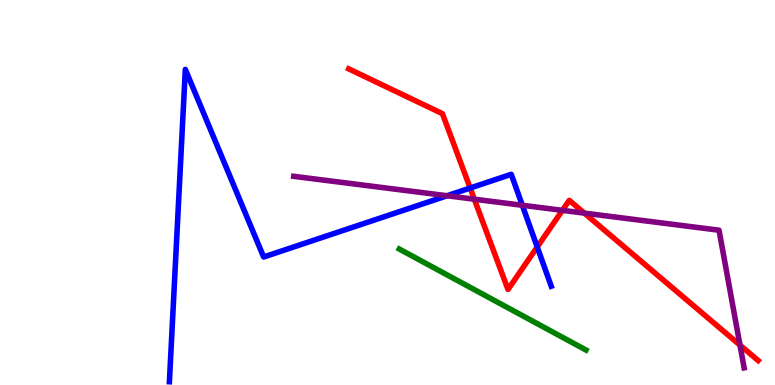[{'lines': ['blue', 'red'], 'intersections': [{'x': 6.07, 'y': 5.12}, {'x': 6.93, 'y': 3.59}]}, {'lines': ['green', 'red'], 'intersections': []}, {'lines': ['purple', 'red'], 'intersections': [{'x': 6.12, 'y': 4.83}, {'x': 7.26, 'y': 4.54}, {'x': 7.54, 'y': 4.46}, {'x': 9.55, 'y': 1.04}]}, {'lines': ['blue', 'green'], 'intersections': []}, {'lines': ['blue', 'purple'], 'intersections': [{'x': 5.77, 'y': 4.92}, {'x': 6.74, 'y': 4.67}]}, {'lines': ['green', 'purple'], 'intersections': []}]